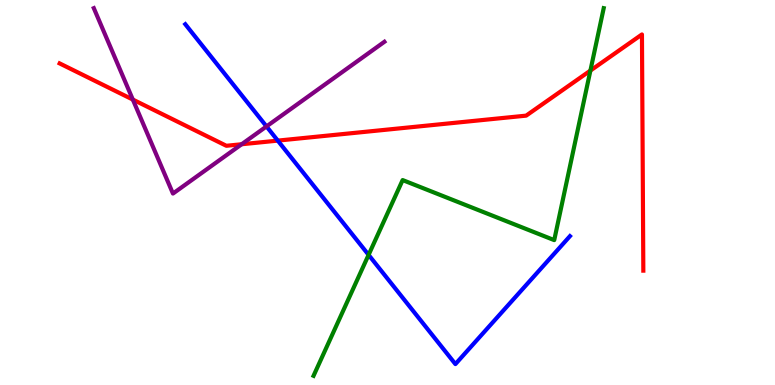[{'lines': ['blue', 'red'], 'intersections': [{'x': 3.58, 'y': 6.35}]}, {'lines': ['green', 'red'], 'intersections': [{'x': 7.62, 'y': 8.17}]}, {'lines': ['purple', 'red'], 'intersections': [{'x': 1.71, 'y': 7.41}, {'x': 3.12, 'y': 6.25}]}, {'lines': ['blue', 'green'], 'intersections': [{'x': 4.76, 'y': 3.38}]}, {'lines': ['blue', 'purple'], 'intersections': [{'x': 3.44, 'y': 6.72}]}, {'lines': ['green', 'purple'], 'intersections': []}]